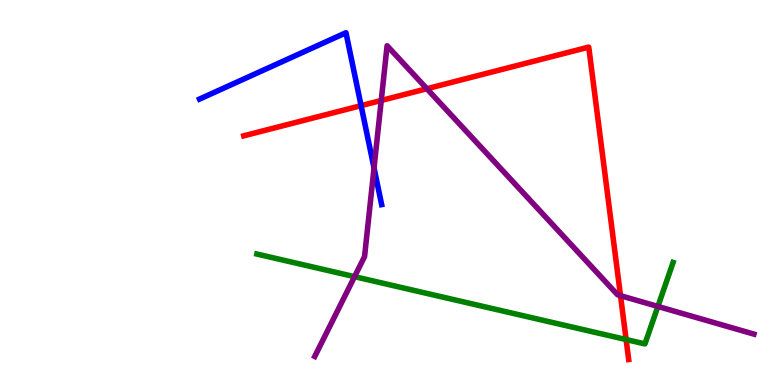[{'lines': ['blue', 'red'], 'intersections': [{'x': 4.66, 'y': 7.26}]}, {'lines': ['green', 'red'], 'intersections': [{'x': 8.08, 'y': 1.18}]}, {'lines': ['purple', 'red'], 'intersections': [{'x': 4.92, 'y': 7.39}, {'x': 5.51, 'y': 7.7}, {'x': 8.01, 'y': 2.32}]}, {'lines': ['blue', 'green'], 'intersections': []}, {'lines': ['blue', 'purple'], 'intersections': [{'x': 4.83, 'y': 5.64}]}, {'lines': ['green', 'purple'], 'intersections': [{'x': 4.57, 'y': 2.81}, {'x': 8.49, 'y': 2.04}]}]